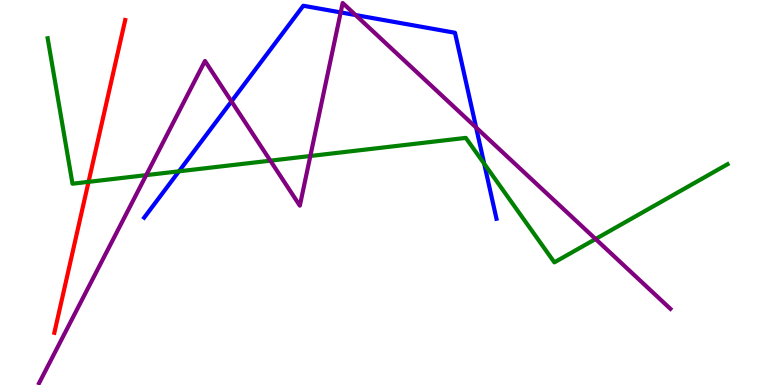[{'lines': ['blue', 'red'], 'intersections': []}, {'lines': ['green', 'red'], 'intersections': [{'x': 1.14, 'y': 5.28}]}, {'lines': ['purple', 'red'], 'intersections': []}, {'lines': ['blue', 'green'], 'intersections': [{'x': 2.31, 'y': 5.55}, {'x': 6.25, 'y': 5.75}]}, {'lines': ['blue', 'purple'], 'intersections': [{'x': 2.99, 'y': 7.37}, {'x': 4.4, 'y': 9.68}, {'x': 4.59, 'y': 9.61}, {'x': 6.14, 'y': 6.69}]}, {'lines': ['green', 'purple'], 'intersections': [{'x': 1.89, 'y': 5.45}, {'x': 3.49, 'y': 5.83}, {'x': 4.0, 'y': 5.95}, {'x': 7.69, 'y': 3.79}]}]